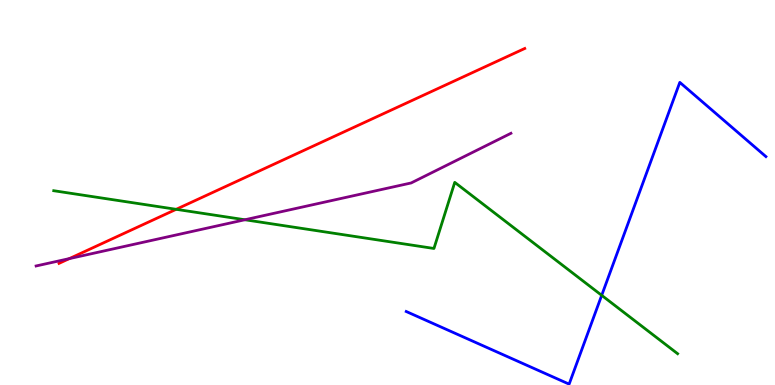[{'lines': ['blue', 'red'], 'intersections': []}, {'lines': ['green', 'red'], 'intersections': [{'x': 2.27, 'y': 4.56}]}, {'lines': ['purple', 'red'], 'intersections': [{'x': 0.894, 'y': 3.28}]}, {'lines': ['blue', 'green'], 'intersections': [{'x': 7.76, 'y': 2.33}]}, {'lines': ['blue', 'purple'], 'intersections': []}, {'lines': ['green', 'purple'], 'intersections': [{'x': 3.16, 'y': 4.29}]}]